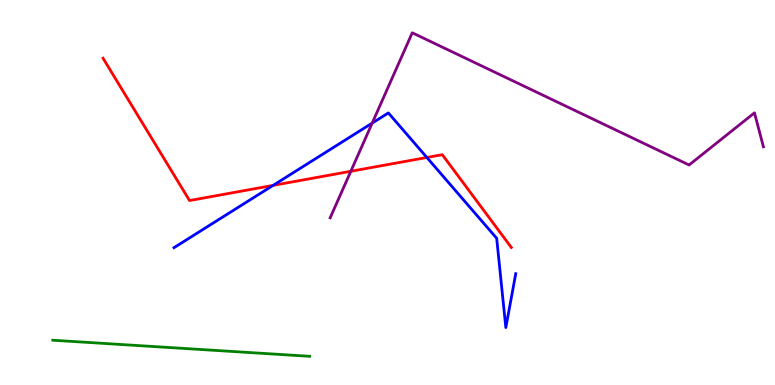[{'lines': ['blue', 'red'], 'intersections': [{'x': 3.52, 'y': 5.18}, {'x': 5.51, 'y': 5.91}]}, {'lines': ['green', 'red'], 'intersections': []}, {'lines': ['purple', 'red'], 'intersections': [{'x': 4.53, 'y': 5.55}]}, {'lines': ['blue', 'green'], 'intersections': []}, {'lines': ['blue', 'purple'], 'intersections': [{'x': 4.8, 'y': 6.8}]}, {'lines': ['green', 'purple'], 'intersections': []}]